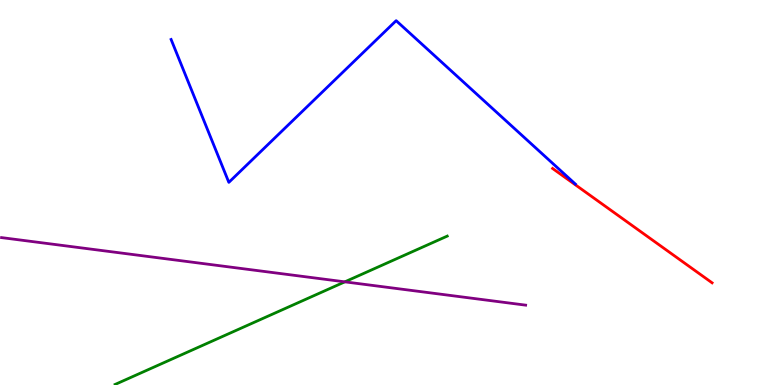[{'lines': ['blue', 'red'], 'intersections': []}, {'lines': ['green', 'red'], 'intersections': []}, {'lines': ['purple', 'red'], 'intersections': []}, {'lines': ['blue', 'green'], 'intersections': []}, {'lines': ['blue', 'purple'], 'intersections': []}, {'lines': ['green', 'purple'], 'intersections': [{'x': 4.45, 'y': 2.68}]}]